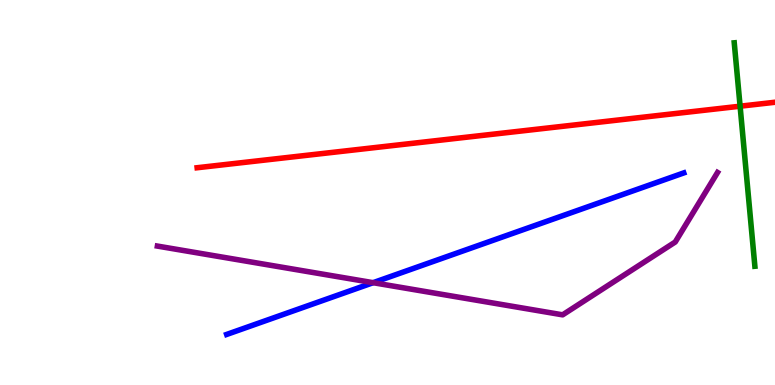[{'lines': ['blue', 'red'], 'intersections': []}, {'lines': ['green', 'red'], 'intersections': [{'x': 9.55, 'y': 7.24}]}, {'lines': ['purple', 'red'], 'intersections': []}, {'lines': ['blue', 'green'], 'intersections': []}, {'lines': ['blue', 'purple'], 'intersections': [{'x': 4.81, 'y': 2.66}]}, {'lines': ['green', 'purple'], 'intersections': []}]